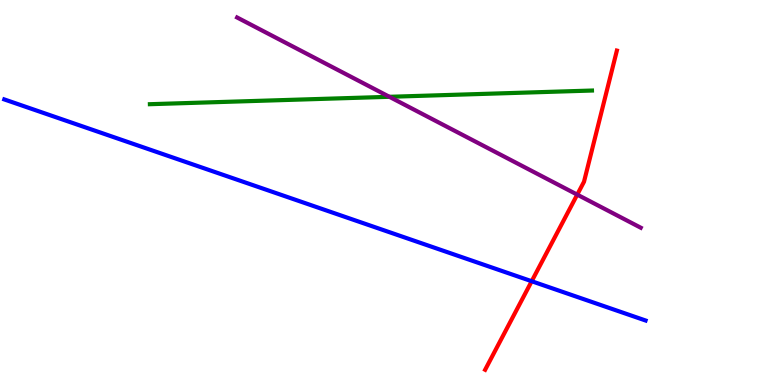[{'lines': ['blue', 'red'], 'intersections': [{'x': 6.86, 'y': 2.7}]}, {'lines': ['green', 'red'], 'intersections': []}, {'lines': ['purple', 'red'], 'intersections': [{'x': 7.45, 'y': 4.94}]}, {'lines': ['blue', 'green'], 'intersections': []}, {'lines': ['blue', 'purple'], 'intersections': []}, {'lines': ['green', 'purple'], 'intersections': [{'x': 5.02, 'y': 7.49}]}]